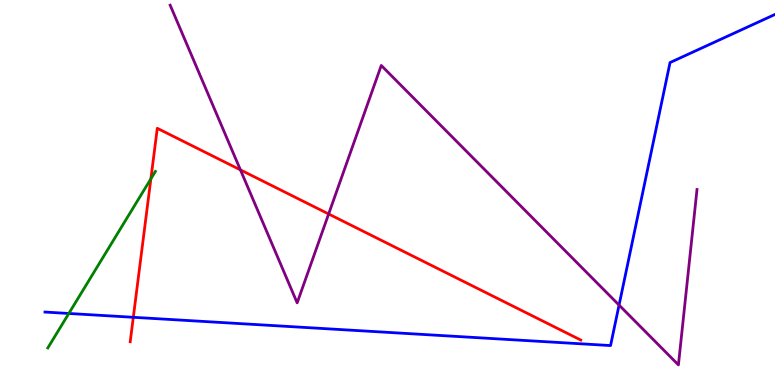[{'lines': ['blue', 'red'], 'intersections': [{'x': 1.72, 'y': 1.76}]}, {'lines': ['green', 'red'], 'intersections': [{'x': 1.95, 'y': 5.36}]}, {'lines': ['purple', 'red'], 'intersections': [{'x': 3.1, 'y': 5.59}, {'x': 4.24, 'y': 4.44}]}, {'lines': ['blue', 'green'], 'intersections': [{'x': 0.888, 'y': 1.86}]}, {'lines': ['blue', 'purple'], 'intersections': [{'x': 7.99, 'y': 2.08}]}, {'lines': ['green', 'purple'], 'intersections': []}]